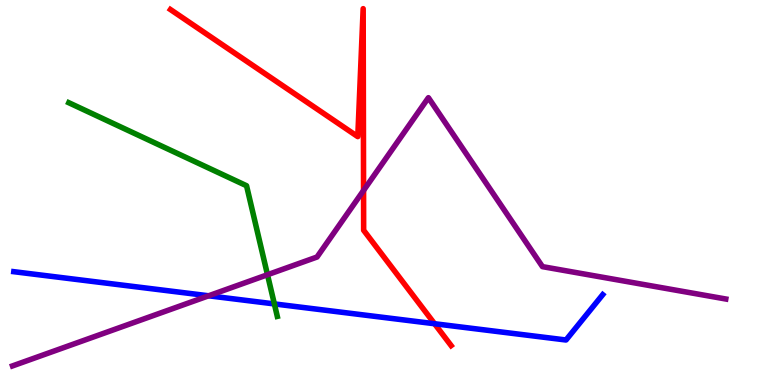[{'lines': ['blue', 'red'], 'intersections': [{'x': 5.61, 'y': 1.59}]}, {'lines': ['green', 'red'], 'intersections': []}, {'lines': ['purple', 'red'], 'intersections': [{'x': 4.69, 'y': 5.05}]}, {'lines': ['blue', 'green'], 'intersections': [{'x': 3.54, 'y': 2.11}]}, {'lines': ['blue', 'purple'], 'intersections': [{'x': 2.69, 'y': 2.32}]}, {'lines': ['green', 'purple'], 'intersections': [{'x': 3.45, 'y': 2.86}]}]